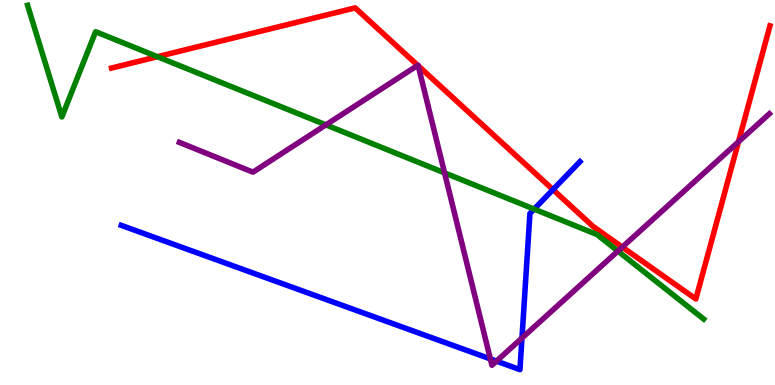[{'lines': ['blue', 'red'], 'intersections': [{'x': 7.14, 'y': 5.07}]}, {'lines': ['green', 'red'], 'intersections': [{'x': 2.03, 'y': 8.53}]}, {'lines': ['purple', 'red'], 'intersections': [{'x': 5.39, 'y': 8.3}, {'x': 5.4, 'y': 8.29}, {'x': 8.03, 'y': 3.58}, {'x': 9.53, 'y': 6.32}]}, {'lines': ['blue', 'green'], 'intersections': [{'x': 6.89, 'y': 4.57}]}, {'lines': ['blue', 'purple'], 'intersections': [{'x': 6.33, 'y': 0.678}, {'x': 6.41, 'y': 0.62}, {'x': 6.74, 'y': 1.22}]}, {'lines': ['green', 'purple'], 'intersections': [{'x': 4.21, 'y': 6.76}, {'x': 5.74, 'y': 5.51}, {'x': 7.97, 'y': 3.48}]}]